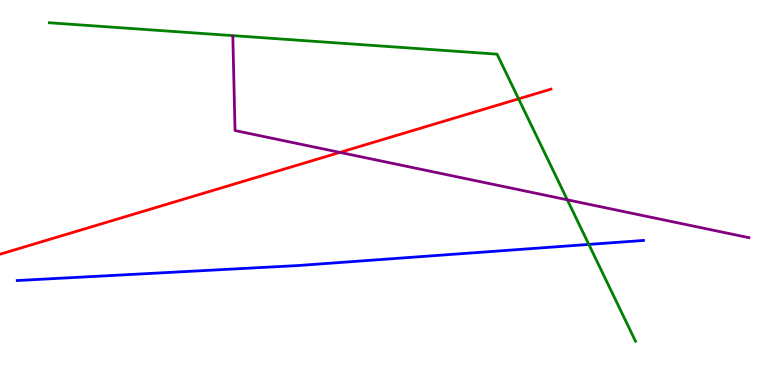[{'lines': ['blue', 'red'], 'intersections': []}, {'lines': ['green', 'red'], 'intersections': [{'x': 6.69, 'y': 7.43}]}, {'lines': ['purple', 'red'], 'intersections': [{'x': 4.39, 'y': 6.04}]}, {'lines': ['blue', 'green'], 'intersections': [{'x': 7.6, 'y': 3.65}]}, {'lines': ['blue', 'purple'], 'intersections': []}, {'lines': ['green', 'purple'], 'intersections': [{'x': 7.32, 'y': 4.81}]}]